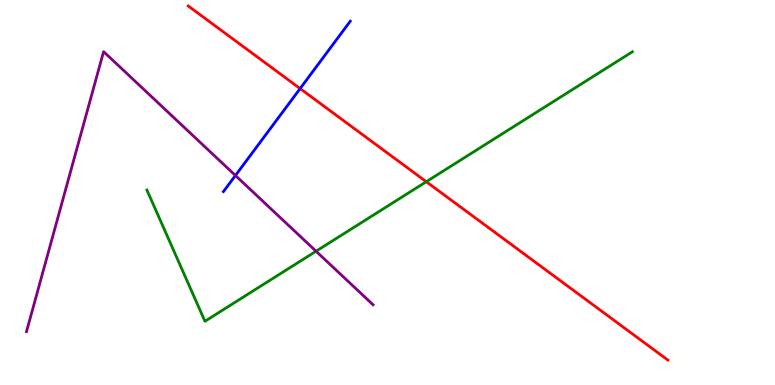[{'lines': ['blue', 'red'], 'intersections': [{'x': 3.87, 'y': 7.7}]}, {'lines': ['green', 'red'], 'intersections': [{'x': 5.5, 'y': 5.28}]}, {'lines': ['purple', 'red'], 'intersections': []}, {'lines': ['blue', 'green'], 'intersections': []}, {'lines': ['blue', 'purple'], 'intersections': [{'x': 3.04, 'y': 5.44}]}, {'lines': ['green', 'purple'], 'intersections': [{'x': 4.08, 'y': 3.47}]}]